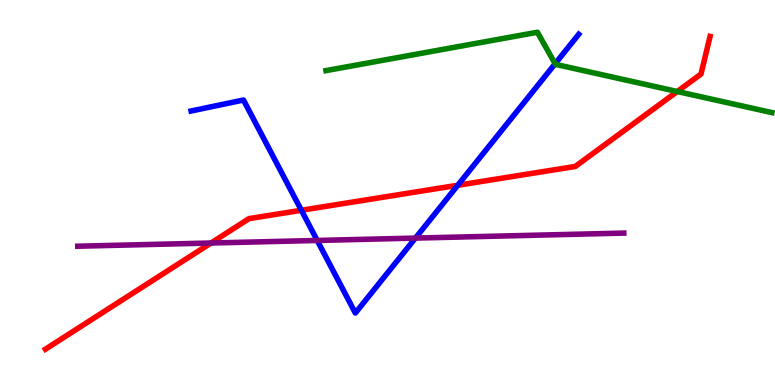[{'lines': ['blue', 'red'], 'intersections': [{'x': 3.89, 'y': 4.54}, {'x': 5.91, 'y': 5.19}]}, {'lines': ['green', 'red'], 'intersections': [{'x': 8.74, 'y': 7.62}]}, {'lines': ['purple', 'red'], 'intersections': [{'x': 2.72, 'y': 3.69}]}, {'lines': ['blue', 'green'], 'intersections': [{'x': 7.16, 'y': 8.34}]}, {'lines': ['blue', 'purple'], 'intersections': [{'x': 4.09, 'y': 3.75}, {'x': 5.36, 'y': 3.82}]}, {'lines': ['green', 'purple'], 'intersections': []}]